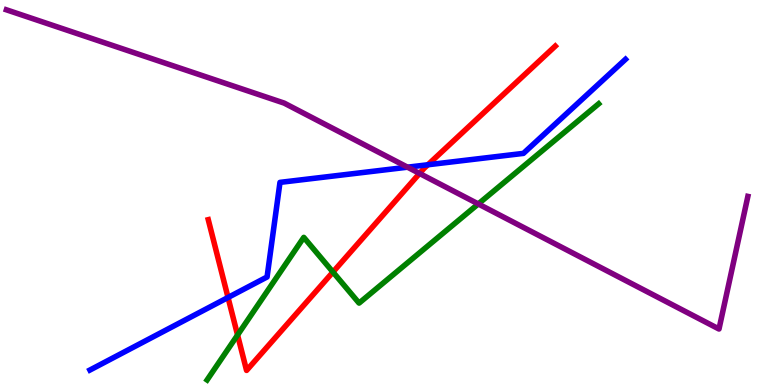[{'lines': ['blue', 'red'], 'intersections': [{'x': 2.94, 'y': 2.27}, {'x': 5.52, 'y': 5.72}]}, {'lines': ['green', 'red'], 'intersections': [{'x': 3.07, 'y': 1.3}, {'x': 4.3, 'y': 2.93}]}, {'lines': ['purple', 'red'], 'intersections': [{'x': 5.41, 'y': 5.5}]}, {'lines': ['blue', 'green'], 'intersections': []}, {'lines': ['blue', 'purple'], 'intersections': [{'x': 5.26, 'y': 5.66}]}, {'lines': ['green', 'purple'], 'intersections': [{'x': 6.17, 'y': 4.7}]}]